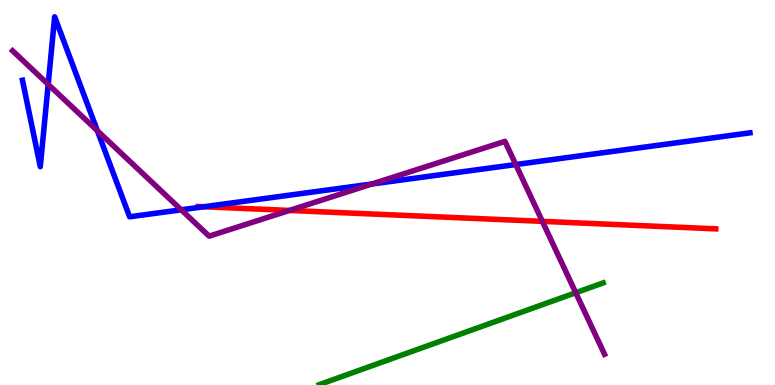[{'lines': ['blue', 'red'], 'intersections': [{'x': 2.63, 'y': 4.63}]}, {'lines': ['green', 'red'], 'intersections': []}, {'lines': ['purple', 'red'], 'intersections': [{'x': 3.73, 'y': 4.53}, {'x': 7.0, 'y': 4.25}]}, {'lines': ['blue', 'green'], 'intersections': []}, {'lines': ['blue', 'purple'], 'intersections': [{'x': 0.622, 'y': 7.81}, {'x': 1.26, 'y': 6.6}, {'x': 2.34, 'y': 4.55}, {'x': 4.8, 'y': 5.22}, {'x': 6.66, 'y': 5.73}]}, {'lines': ['green', 'purple'], 'intersections': [{'x': 7.43, 'y': 2.4}]}]